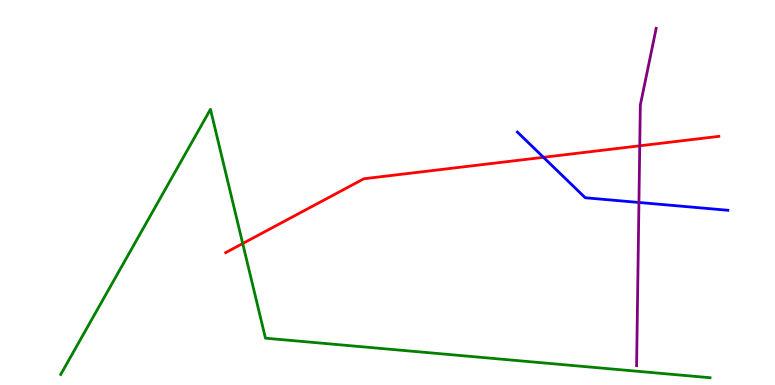[{'lines': ['blue', 'red'], 'intersections': [{'x': 7.01, 'y': 5.91}]}, {'lines': ['green', 'red'], 'intersections': [{'x': 3.13, 'y': 3.67}]}, {'lines': ['purple', 'red'], 'intersections': [{'x': 8.25, 'y': 6.21}]}, {'lines': ['blue', 'green'], 'intersections': []}, {'lines': ['blue', 'purple'], 'intersections': [{'x': 8.24, 'y': 4.74}]}, {'lines': ['green', 'purple'], 'intersections': []}]